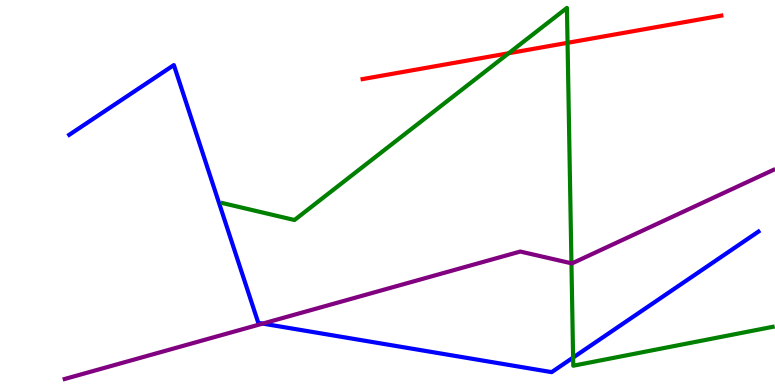[{'lines': ['blue', 'red'], 'intersections': []}, {'lines': ['green', 'red'], 'intersections': [{'x': 6.56, 'y': 8.62}, {'x': 7.32, 'y': 8.89}]}, {'lines': ['purple', 'red'], 'intersections': []}, {'lines': ['blue', 'green'], 'intersections': [{'x': 7.39, 'y': 0.713}]}, {'lines': ['blue', 'purple'], 'intersections': [{'x': 3.39, 'y': 1.59}]}, {'lines': ['green', 'purple'], 'intersections': [{'x': 7.37, 'y': 3.16}]}]